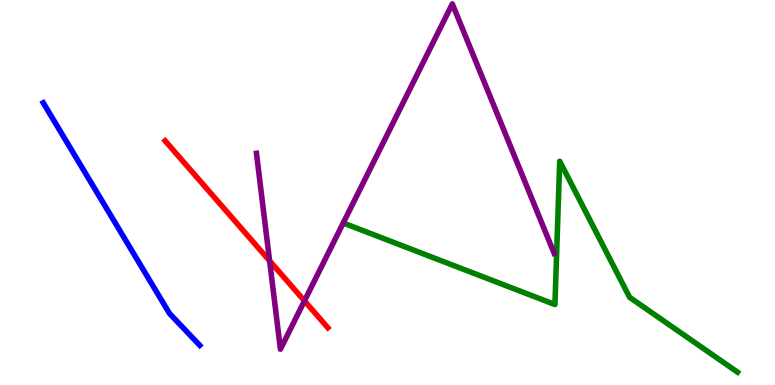[{'lines': ['blue', 'red'], 'intersections': []}, {'lines': ['green', 'red'], 'intersections': []}, {'lines': ['purple', 'red'], 'intersections': [{'x': 3.48, 'y': 3.23}, {'x': 3.93, 'y': 2.18}]}, {'lines': ['blue', 'green'], 'intersections': []}, {'lines': ['blue', 'purple'], 'intersections': []}, {'lines': ['green', 'purple'], 'intersections': []}]